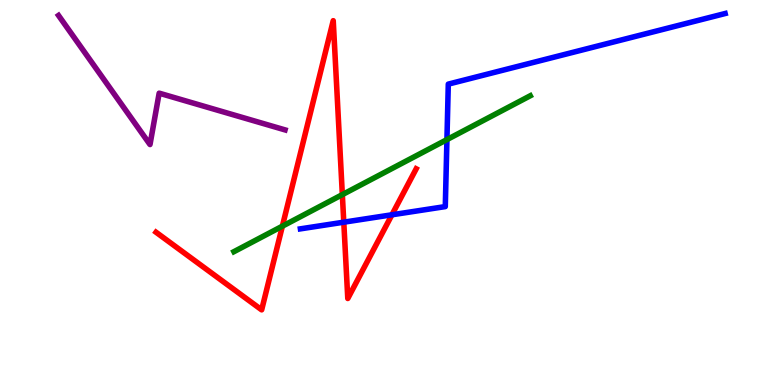[{'lines': ['blue', 'red'], 'intersections': [{'x': 4.44, 'y': 4.23}, {'x': 5.06, 'y': 4.42}]}, {'lines': ['green', 'red'], 'intersections': [{'x': 3.64, 'y': 4.13}, {'x': 4.42, 'y': 4.94}]}, {'lines': ['purple', 'red'], 'intersections': []}, {'lines': ['blue', 'green'], 'intersections': [{'x': 5.77, 'y': 6.37}]}, {'lines': ['blue', 'purple'], 'intersections': []}, {'lines': ['green', 'purple'], 'intersections': []}]